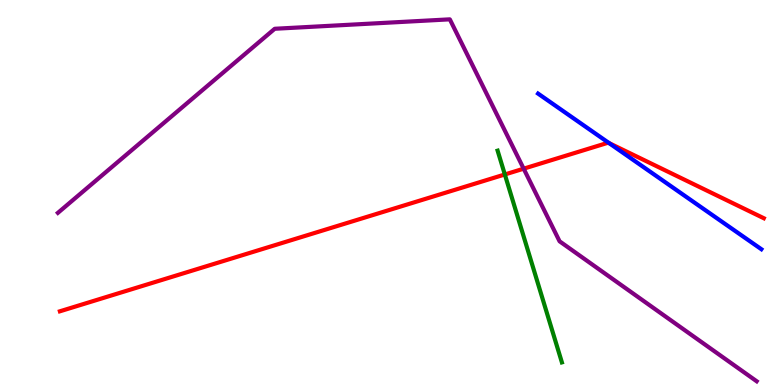[{'lines': ['blue', 'red'], 'intersections': [{'x': 7.86, 'y': 6.28}]}, {'lines': ['green', 'red'], 'intersections': [{'x': 6.51, 'y': 5.47}]}, {'lines': ['purple', 'red'], 'intersections': [{'x': 6.76, 'y': 5.62}]}, {'lines': ['blue', 'green'], 'intersections': []}, {'lines': ['blue', 'purple'], 'intersections': []}, {'lines': ['green', 'purple'], 'intersections': []}]